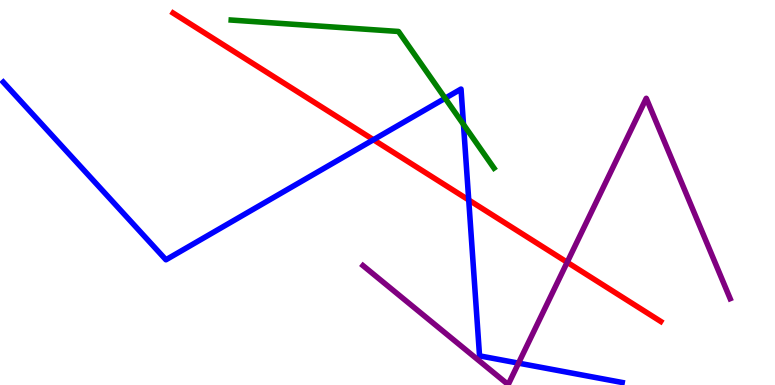[{'lines': ['blue', 'red'], 'intersections': [{'x': 4.82, 'y': 6.37}, {'x': 6.05, 'y': 4.81}]}, {'lines': ['green', 'red'], 'intersections': []}, {'lines': ['purple', 'red'], 'intersections': [{'x': 7.32, 'y': 3.19}]}, {'lines': ['blue', 'green'], 'intersections': [{'x': 5.74, 'y': 7.45}, {'x': 5.98, 'y': 6.77}]}, {'lines': ['blue', 'purple'], 'intersections': [{'x': 6.69, 'y': 0.568}]}, {'lines': ['green', 'purple'], 'intersections': []}]